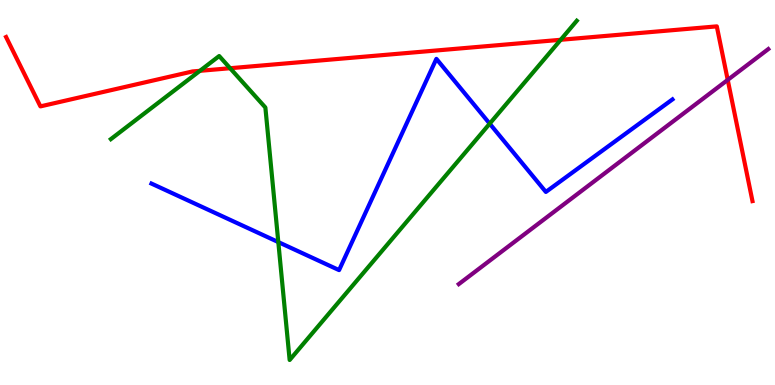[{'lines': ['blue', 'red'], 'intersections': []}, {'lines': ['green', 'red'], 'intersections': [{'x': 2.58, 'y': 8.16}, {'x': 2.97, 'y': 8.23}, {'x': 7.23, 'y': 8.97}]}, {'lines': ['purple', 'red'], 'intersections': [{'x': 9.39, 'y': 7.92}]}, {'lines': ['blue', 'green'], 'intersections': [{'x': 3.59, 'y': 3.71}, {'x': 6.32, 'y': 6.79}]}, {'lines': ['blue', 'purple'], 'intersections': []}, {'lines': ['green', 'purple'], 'intersections': []}]